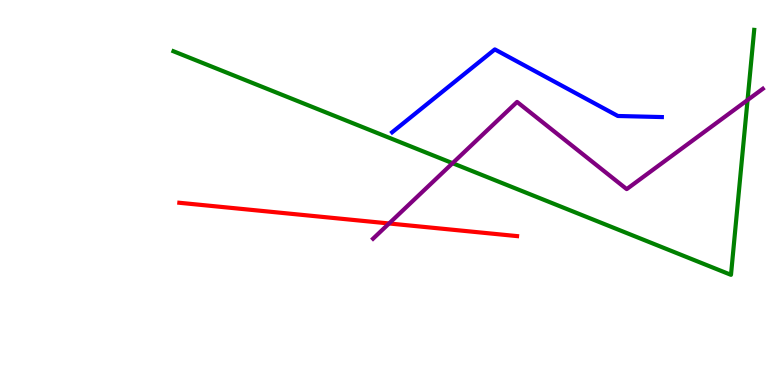[{'lines': ['blue', 'red'], 'intersections': []}, {'lines': ['green', 'red'], 'intersections': []}, {'lines': ['purple', 'red'], 'intersections': [{'x': 5.02, 'y': 4.2}]}, {'lines': ['blue', 'green'], 'intersections': []}, {'lines': ['blue', 'purple'], 'intersections': []}, {'lines': ['green', 'purple'], 'intersections': [{'x': 5.84, 'y': 5.76}, {'x': 9.65, 'y': 7.4}]}]